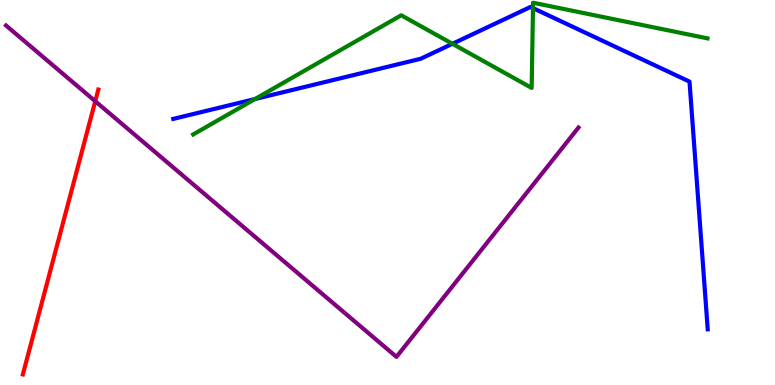[{'lines': ['blue', 'red'], 'intersections': []}, {'lines': ['green', 'red'], 'intersections': []}, {'lines': ['purple', 'red'], 'intersections': [{'x': 1.23, 'y': 7.37}]}, {'lines': ['blue', 'green'], 'intersections': [{'x': 3.29, 'y': 7.43}, {'x': 5.84, 'y': 8.86}, {'x': 6.88, 'y': 9.79}]}, {'lines': ['blue', 'purple'], 'intersections': []}, {'lines': ['green', 'purple'], 'intersections': []}]